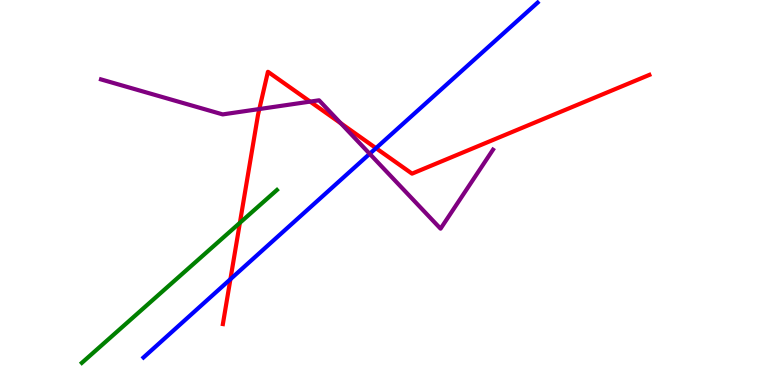[{'lines': ['blue', 'red'], 'intersections': [{'x': 2.97, 'y': 2.75}, {'x': 4.85, 'y': 6.15}]}, {'lines': ['green', 'red'], 'intersections': [{'x': 3.1, 'y': 4.21}]}, {'lines': ['purple', 'red'], 'intersections': [{'x': 3.35, 'y': 7.17}, {'x': 4.0, 'y': 7.36}, {'x': 4.4, 'y': 6.8}]}, {'lines': ['blue', 'green'], 'intersections': []}, {'lines': ['blue', 'purple'], 'intersections': [{'x': 4.77, 'y': 6.01}]}, {'lines': ['green', 'purple'], 'intersections': []}]